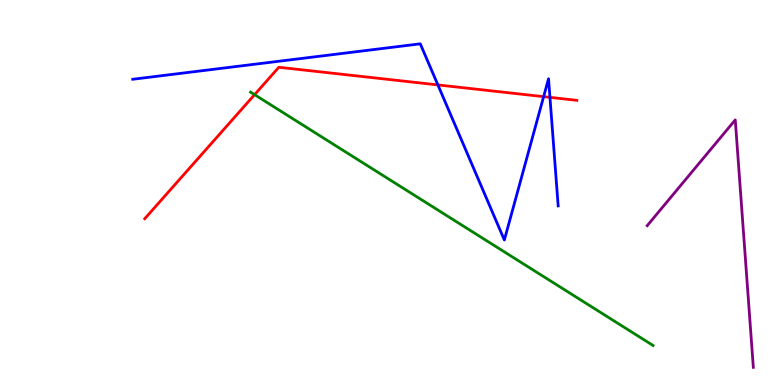[{'lines': ['blue', 'red'], 'intersections': [{'x': 5.65, 'y': 7.79}, {'x': 7.01, 'y': 7.49}, {'x': 7.1, 'y': 7.47}]}, {'lines': ['green', 'red'], 'intersections': [{'x': 3.28, 'y': 7.54}]}, {'lines': ['purple', 'red'], 'intersections': []}, {'lines': ['blue', 'green'], 'intersections': []}, {'lines': ['blue', 'purple'], 'intersections': []}, {'lines': ['green', 'purple'], 'intersections': []}]